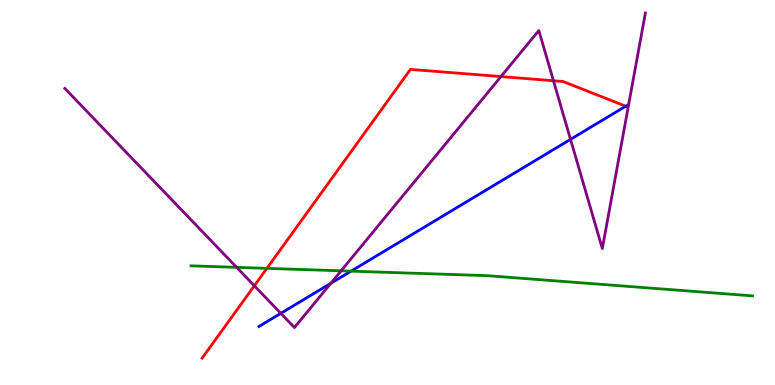[{'lines': ['blue', 'red'], 'intersections': [{'x': 8.07, 'y': 7.24}]}, {'lines': ['green', 'red'], 'intersections': [{'x': 3.44, 'y': 3.03}]}, {'lines': ['purple', 'red'], 'intersections': [{'x': 3.28, 'y': 2.58}, {'x': 6.46, 'y': 8.01}, {'x': 7.14, 'y': 7.9}]}, {'lines': ['blue', 'green'], 'intersections': [{'x': 4.53, 'y': 2.96}]}, {'lines': ['blue', 'purple'], 'intersections': [{'x': 3.62, 'y': 1.86}, {'x': 4.27, 'y': 2.64}, {'x': 7.36, 'y': 6.38}]}, {'lines': ['green', 'purple'], 'intersections': [{'x': 3.05, 'y': 3.06}, {'x': 4.4, 'y': 2.97}]}]